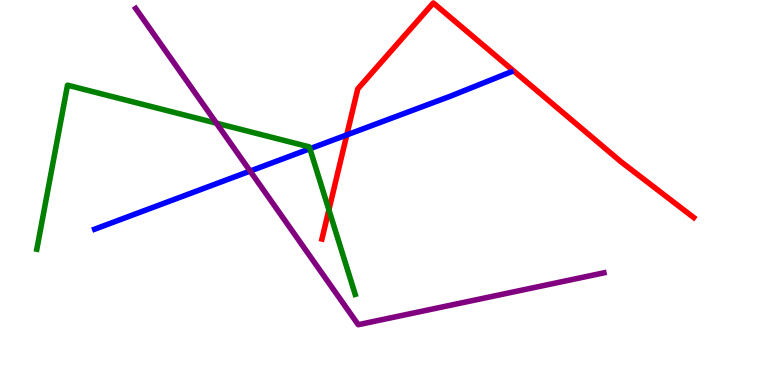[{'lines': ['blue', 'red'], 'intersections': [{'x': 4.47, 'y': 6.5}]}, {'lines': ['green', 'red'], 'intersections': [{'x': 4.24, 'y': 4.55}]}, {'lines': ['purple', 'red'], 'intersections': []}, {'lines': ['blue', 'green'], 'intersections': [{'x': 4.0, 'y': 6.14}]}, {'lines': ['blue', 'purple'], 'intersections': [{'x': 3.23, 'y': 5.56}]}, {'lines': ['green', 'purple'], 'intersections': [{'x': 2.79, 'y': 6.8}]}]